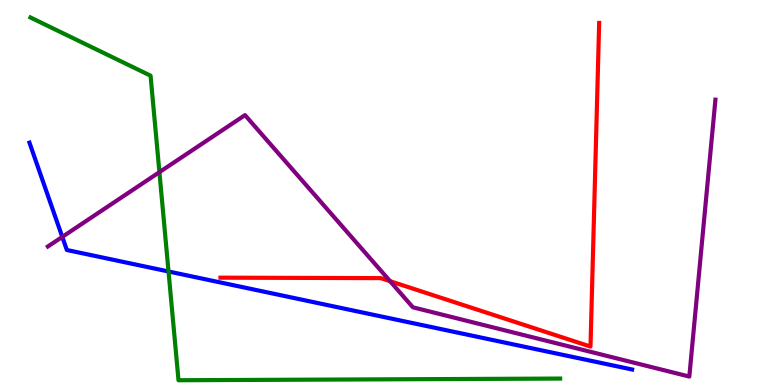[{'lines': ['blue', 'red'], 'intersections': []}, {'lines': ['green', 'red'], 'intersections': []}, {'lines': ['purple', 'red'], 'intersections': [{'x': 5.03, 'y': 2.7}]}, {'lines': ['blue', 'green'], 'intersections': [{'x': 2.17, 'y': 2.95}]}, {'lines': ['blue', 'purple'], 'intersections': [{'x': 0.804, 'y': 3.85}]}, {'lines': ['green', 'purple'], 'intersections': [{'x': 2.06, 'y': 5.53}]}]